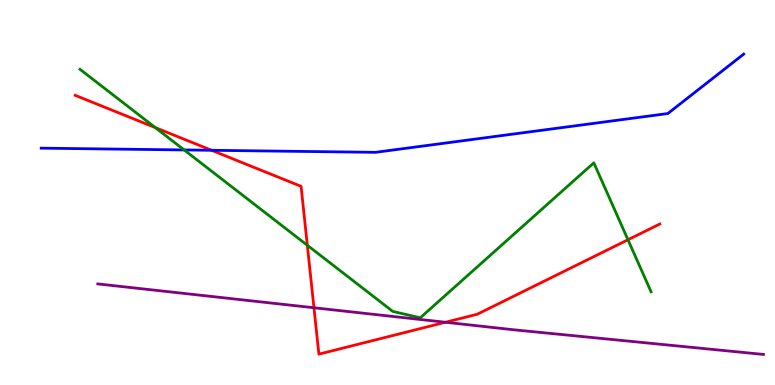[{'lines': ['blue', 'red'], 'intersections': [{'x': 2.73, 'y': 6.1}]}, {'lines': ['green', 'red'], 'intersections': [{'x': 2.0, 'y': 6.69}, {'x': 3.97, 'y': 3.63}, {'x': 8.1, 'y': 3.77}]}, {'lines': ['purple', 'red'], 'intersections': [{'x': 4.05, 'y': 2.01}, {'x': 5.75, 'y': 1.63}]}, {'lines': ['blue', 'green'], 'intersections': [{'x': 2.38, 'y': 6.11}]}, {'lines': ['blue', 'purple'], 'intersections': []}, {'lines': ['green', 'purple'], 'intersections': []}]